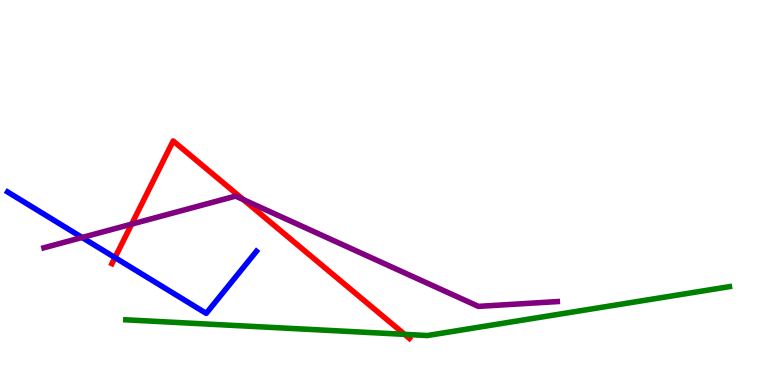[{'lines': ['blue', 'red'], 'intersections': [{'x': 1.48, 'y': 3.31}]}, {'lines': ['green', 'red'], 'intersections': [{'x': 5.22, 'y': 1.32}]}, {'lines': ['purple', 'red'], 'intersections': [{'x': 1.7, 'y': 4.18}, {'x': 3.14, 'y': 4.82}]}, {'lines': ['blue', 'green'], 'intersections': []}, {'lines': ['blue', 'purple'], 'intersections': [{'x': 1.06, 'y': 3.83}]}, {'lines': ['green', 'purple'], 'intersections': []}]